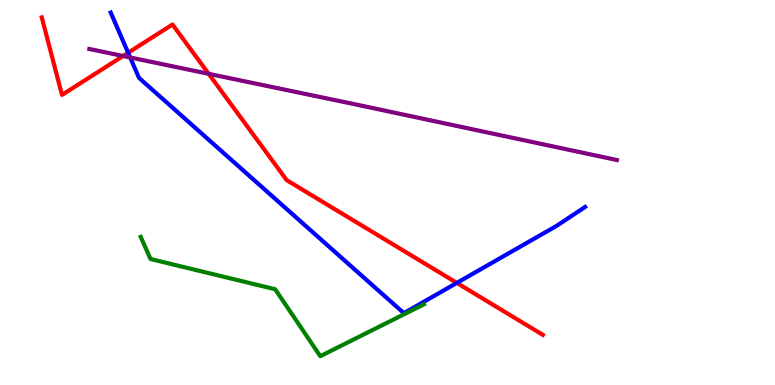[{'lines': ['blue', 'red'], 'intersections': [{'x': 1.65, 'y': 8.63}, {'x': 5.89, 'y': 2.65}]}, {'lines': ['green', 'red'], 'intersections': []}, {'lines': ['purple', 'red'], 'intersections': [{'x': 1.59, 'y': 8.55}, {'x': 2.69, 'y': 8.08}]}, {'lines': ['blue', 'green'], 'intersections': []}, {'lines': ['blue', 'purple'], 'intersections': [{'x': 1.68, 'y': 8.51}]}, {'lines': ['green', 'purple'], 'intersections': []}]